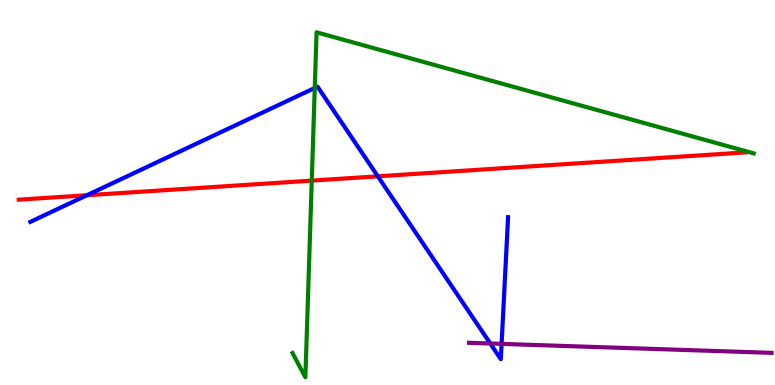[{'lines': ['blue', 'red'], 'intersections': [{'x': 1.12, 'y': 4.93}, {'x': 4.88, 'y': 5.42}]}, {'lines': ['green', 'red'], 'intersections': [{'x': 4.02, 'y': 5.31}]}, {'lines': ['purple', 'red'], 'intersections': []}, {'lines': ['blue', 'green'], 'intersections': [{'x': 4.06, 'y': 7.71}]}, {'lines': ['blue', 'purple'], 'intersections': [{'x': 6.33, 'y': 1.08}, {'x': 6.47, 'y': 1.07}]}, {'lines': ['green', 'purple'], 'intersections': []}]